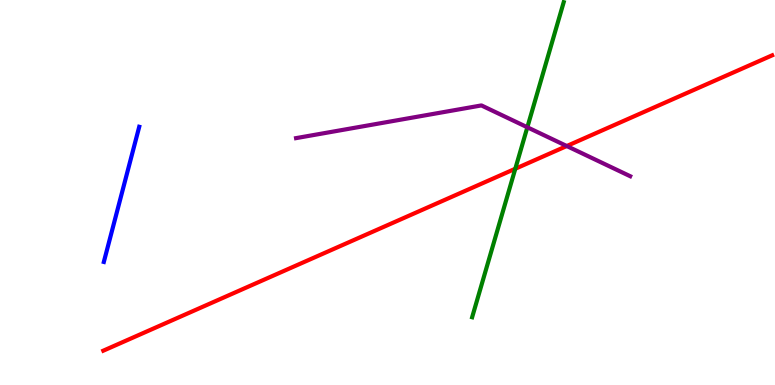[{'lines': ['blue', 'red'], 'intersections': []}, {'lines': ['green', 'red'], 'intersections': [{'x': 6.65, 'y': 5.62}]}, {'lines': ['purple', 'red'], 'intersections': [{'x': 7.31, 'y': 6.21}]}, {'lines': ['blue', 'green'], 'intersections': []}, {'lines': ['blue', 'purple'], 'intersections': []}, {'lines': ['green', 'purple'], 'intersections': [{'x': 6.8, 'y': 6.69}]}]